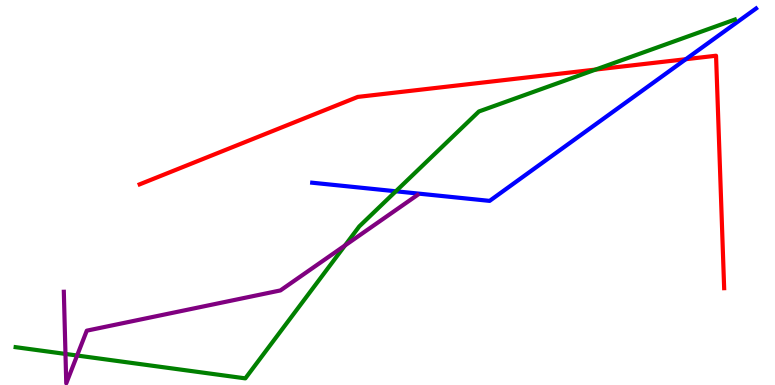[{'lines': ['blue', 'red'], 'intersections': [{'x': 8.85, 'y': 8.46}]}, {'lines': ['green', 'red'], 'intersections': [{'x': 7.69, 'y': 8.19}]}, {'lines': ['purple', 'red'], 'intersections': []}, {'lines': ['blue', 'green'], 'intersections': [{'x': 5.11, 'y': 5.03}]}, {'lines': ['blue', 'purple'], 'intersections': []}, {'lines': ['green', 'purple'], 'intersections': [{'x': 0.845, 'y': 0.807}, {'x': 0.995, 'y': 0.766}, {'x': 4.45, 'y': 3.62}]}]